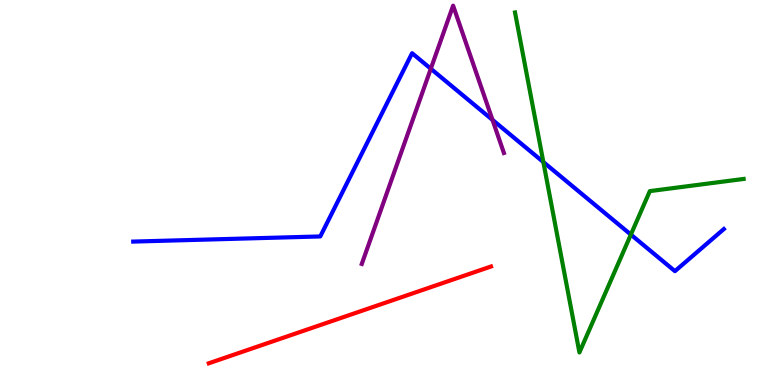[{'lines': ['blue', 'red'], 'intersections': []}, {'lines': ['green', 'red'], 'intersections': []}, {'lines': ['purple', 'red'], 'intersections': []}, {'lines': ['blue', 'green'], 'intersections': [{'x': 7.01, 'y': 5.79}, {'x': 8.14, 'y': 3.91}]}, {'lines': ['blue', 'purple'], 'intersections': [{'x': 5.56, 'y': 8.21}, {'x': 6.35, 'y': 6.89}]}, {'lines': ['green', 'purple'], 'intersections': []}]